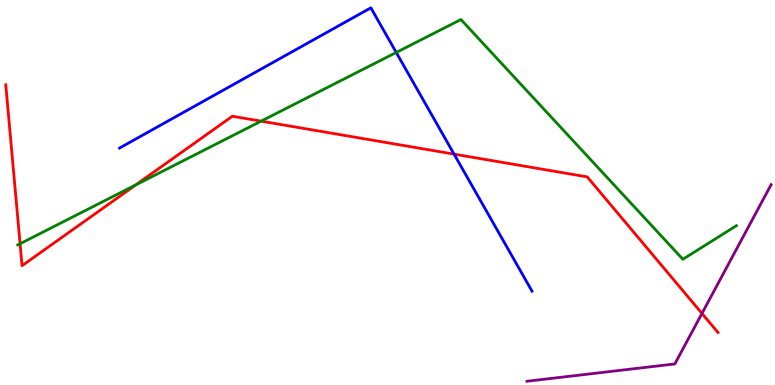[{'lines': ['blue', 'red'], 'intersections': [{'x': 5.86, 'y': 6.0}]}, {'lines': ['green', 'red'], 'intersections': [{'x': 0.259, 'y': 3.67}, {'x': 1.75, 'y': 5.2}, {'x': 3.37, 'y': 6.85}]}, {'lines': ['purple', 'red'], 'intersections': [{'x': 9.06, 'y': 1.86}]}, {'lines': ['blue', 'green'], 'intersections': [{'x': 5.11, 'y': 8.64}]}, {'lines': ['blue', 'purple'], 'intersections': []}, {'lines': ['green', 'purple'], 'intersections': []}]